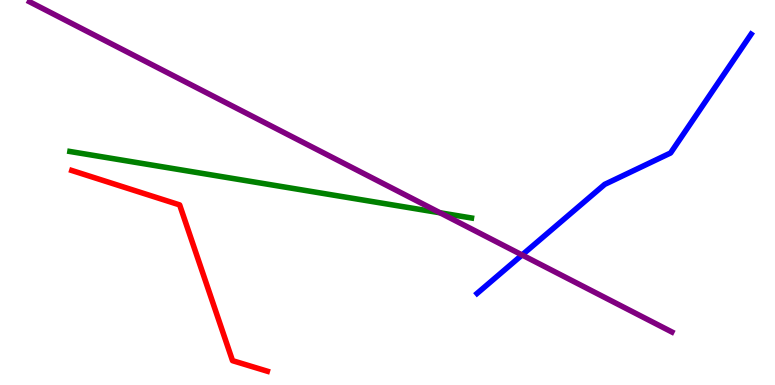[{'lines': ['blue', 'red'], 'intersections': []}, {'lines': ['green', 'red'], 'intersections': []}, {'lines': ['purple', 'red'], 'intersections': []}, {'lines': ['blue', 'green'], 'intersections': []}, {'lines': ['blue', 'purple'], 'intersections': [{'x': 6.74, 'y': 3.38}]}, {'lines': ['green', 'purple'], 'intersections': [{'x': 5.68, 'y': 4.47}]}]